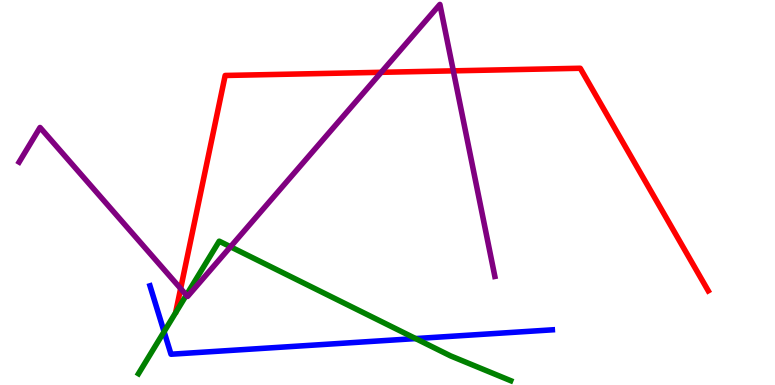[{'lines': ['blue', 'red'], 'intersections': []}, {'lines': ['green', 'red'], 'intersections': []}, {'lines': ['purple', 'red'], 'intersections': [{'x': 2.33, 'y': 2.5}, {'x': 4.92, 'y': 8.12}, {'x': 5.85, 'y': 8.16}]}, {'lines': ['blue', 'green'], 'intersections': [{'x': 2.12, 'y': 1.39}, {'x': 5.36, 'y': 1.21}]}, {'lines': ['blue', 'purple'], 'intersections': []}, {'lines': ['green', 'purple'], 'intersections': [{'x': 2.4, 'y': 2.33}, {'x': 2.97, 'y': 3.59}]}]